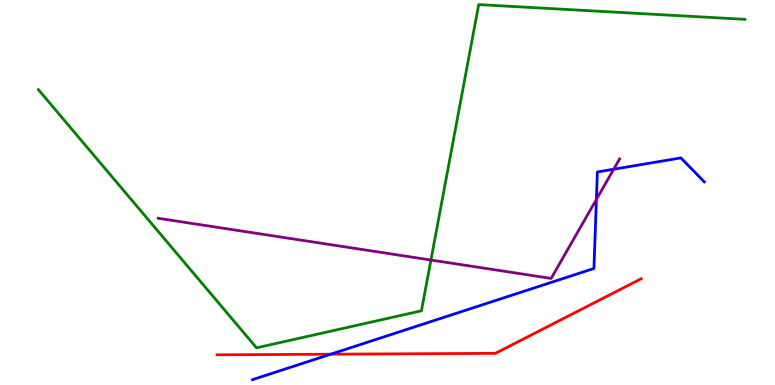[{'lines': ['blue', 'red'], 'intersections': [{'x': 4.27, 'y': 0.8}]}, {'lines': ['green', 'red'], 'intersections': []}, {'lines': ['purple', 'red'], 'intersections': []}, {'lines': ['blue', 'green'], 'intersections': []}, {'lines': ['blue', 'purple'], 'intersections': [{'x': 7.7, 'y': 4.82}, {'x': 7.92, 'y': 5.6}]}, {'lines': ['green', 'purple'], 'intersections': [{'x': 5.56, 'y': 3.25}]}]